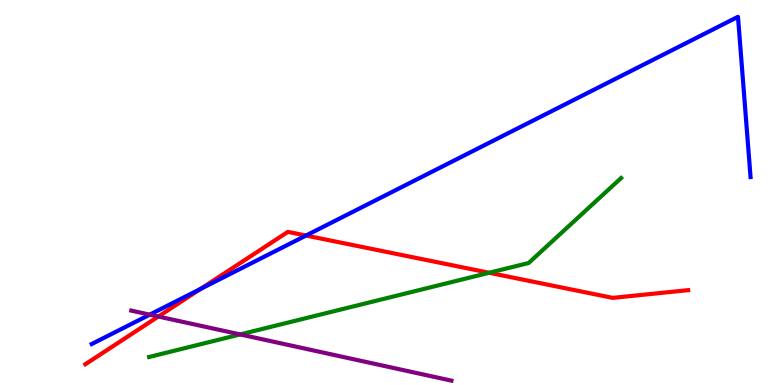[{'lines': ['blue', 'red'], 'intersections': [{'x': 2.59, 'y': 2.5}, {'x': 3.95, 'y': 3.88}]}, {'lines': ['green', 'red'], 'intersections': [{'x': 6.31, 'y': 2.91}]}, {'lines': ['purple', 'red'], 'intersections': [{'x': 2.04, 'y': 1.78}]}, {'lines': ['blue', 'green'], 'intersections': []}, {'lines': ['blue', 'purple'], 'intersections': [{'x': 1.93, 'y': 1.83}]}, {'lines': ['green', 'purple'], 'intersections': [{'x': 3.1, 'y': 1.31}]}]